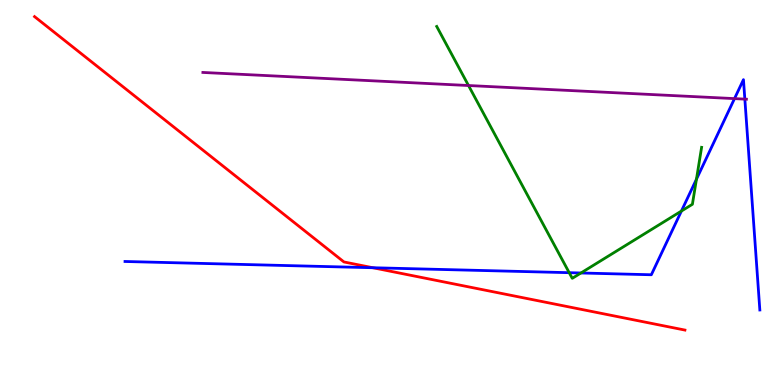[{'lines': ['blue', 'red'], 'intersections': [{'x': 4.81, 'y': 3.05}]}, {'lines': ['green', 'red'], 'intersections': []}, {'lines': ['purple', 'red'], 'intersections': []}, {'lines': ['blue', 'green'], 'intersections': [{'x': 7.34, 'y': 2.92}, {'x': 7.5, 'y': 2.91}, {'x': 8.79, 'y': 4.52}, {'x': 8.99, 'y': 5.35}]}, {'lines': ['blue', 'purple'], 'intersections': [{'x': 9.48, 'y': 7.44}, {'x': 9.61, 'y': 7.43}]}, {'lines': ['green', 'purple'], 'intersections': [{'x': 6.05, 'y': 7.78}]}]